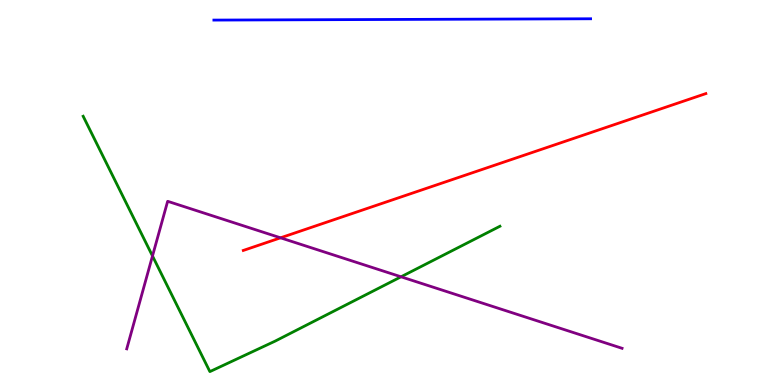[{'lines': ['blue', 'red'], 'intersections': []}, {'lines': ['green', 'red'], 'intersections': []}, {'lines': ['purple', 'red'], 'intersections': [{'x': 3.62, 'y': 3.82}]}, {'lines': ['blue', 'green'], 'intersections': []}, {'lines': ['blue', 'purple'], 'intersections': []}, {'lines': ['green', 'purple'], 'intersections': [{'x': 1.97, 'y': 3.35}, {'x': 5.17, 'y': 2.81}]}]